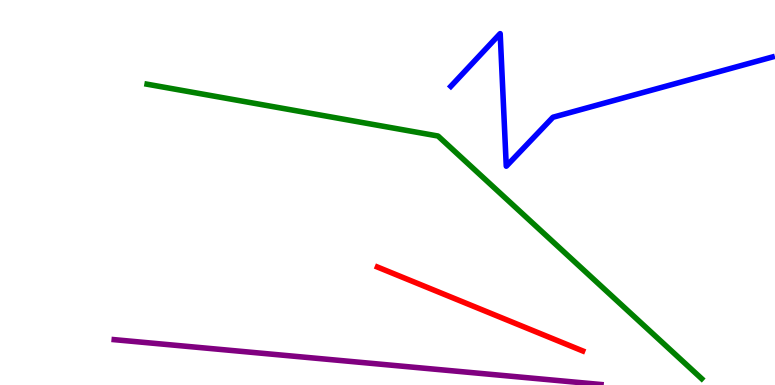[{'lines': ['blue', 'red'], 'intersections': []}, {'lines': ['green', 'red'], 'intersections': []}, {'lines': ['purple', 'red'], 'intersections': []}, {'lines': ['blue', 'green'], 'intersections': []}, {'lines': ['blue', 'purple'], 'intersections': []}, {'lines': ['green', 'purple'], 'intersections': []}]